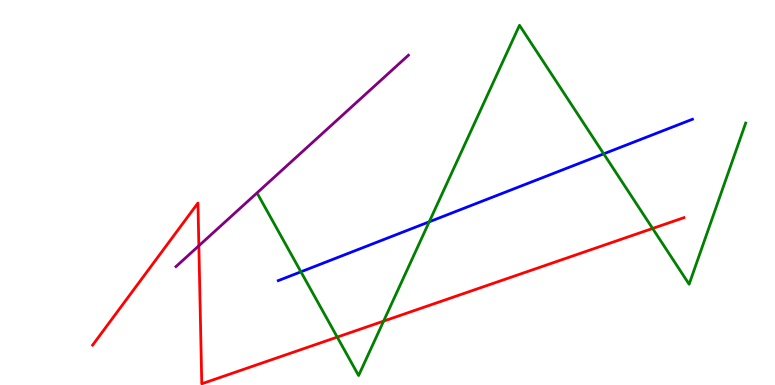[{'lines': ['blue', 'red'], 'intersections': []}, {'lines': ['green', 'red'], 'intersections': [{'x': 4.35, 'y': 1.24}, {'x': 4.95, 'y': 1.66}, {'x': 8.42, 'y': 4.07}]}, {'lines': ['purple', 'red'], 'intersections': [{'x': 2.57, 'y': 3.62}]}, {'lines': ['blue', 'green'], 'intersections': [{'x': 3.88, 'y': 2.94}, {'x': 5.54, 'y': 4.24}, {'x': 7.79, 'y': 6.0}]}, {'lines': ['blue', 'purple'], 'intersections': []}, {'lines': ['green', 'purple'], 'intersections': []}]